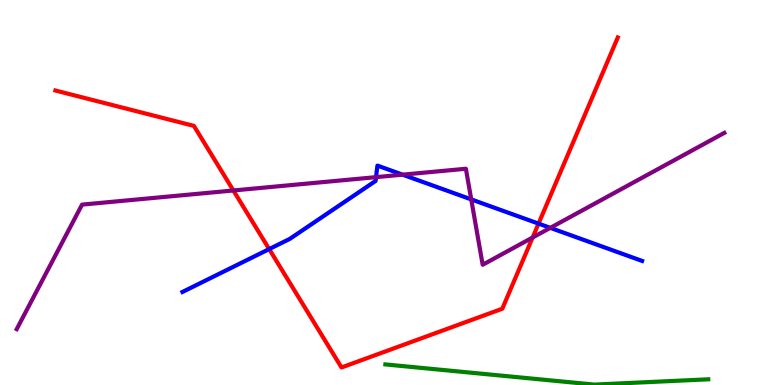[{'lines': ['blue', 'red'], 'intersections': [{'x': 3.47, 'y': 3.53}, {'x': 6.95, 'y': 4.19}]}, {'lines': ['green', 'red'], 'intersections': []}, {'lines': ['purple', 'red'], 'intersections': [{'x': 3.01, 'y': 5.05}, {'x': 6.87, 'y': 3.83}]}, {'lines': ['blue', 'green'], 'intersections': []}, {'lines': ['blue', 'purple'], 'intersections': [{'x': 4.85, 'y': 5.4}, {'x': 5.19, 'y': 5.46}, {'x': 6.08, 'y': 4.82}, {'x': 7.1, 'y': 4.08}]}, {'lines': ['green', 'purple'], 'intersections': []}]